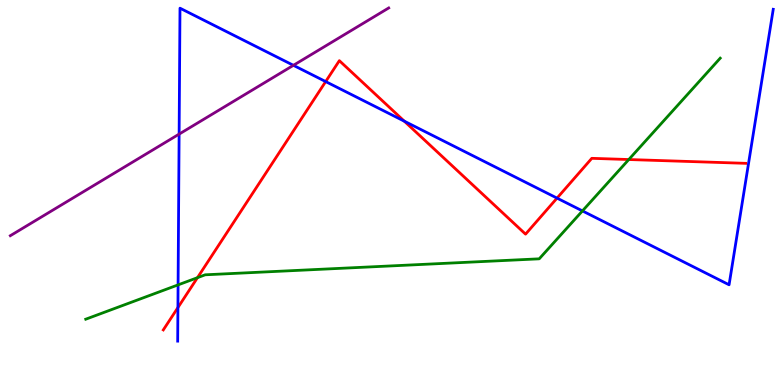[{'lines': ['blue', 'red'], 'intersections': [{'x': 2.3, 'y': 2.01}, {'x': 4.2, 'y': 7.88}, {'x': 5.22, 'y': 6.85}, {'x': 7.19, 'y': 4.85}]}, {'lines': ['green', 'red'], 'intersections': [{'x': 2.55, 'y': 2.79}, {'x': 8.11, 'y': 5.86}]}, {'lines': ['purple', 'red'], 'intersections': []}, {'lines': ['blue', 'green'], 'intersections': [{'x': 2.3, 'y': 2.6}, {'x': 7.52, 'y': 4.52}]}, {'lines': ['blue', 'purple'], 'intersections': [{'x': 2.31, 'y': 6.52}, {'x': 3.79, 'y': 8.3}]}, {'lines': ['green', 'purple'], 'intersections': []}]